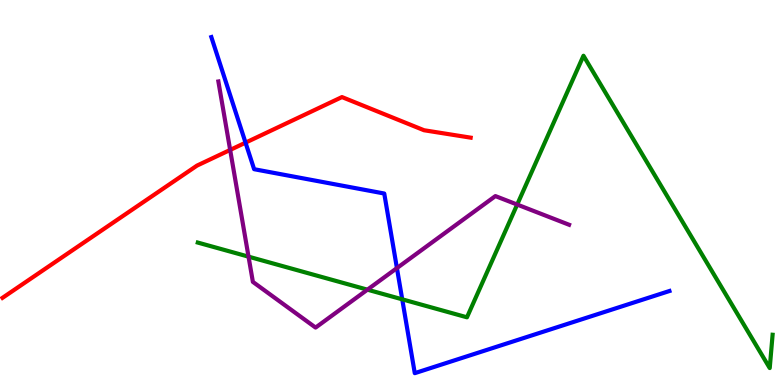[{'lines': ['blue', 'red'], 'intersections': [{'x': 3.17, 'y': 6.29}]}, {'lines': ['green', 'red'], 'intersections': []}, {'lines': ['purple', 'red'], 'intersections': [{'x': 2.97, 'y': 6.11}]}, {'lines': ['blue', 'green'], 'intersections': [{'x': 5.19, 'y': 2.23}]}, {'lines': ['blue', 'purple'], 'intersections': [{'x': 5.12, 'y': 3.04}]}, {'lines': ['green', 'purple'], 'intersections': [{'x': 3.21, 'y': 3.33}, {'x': 4.74, 'y': 2.48}, {'x': 6.67, 'y': 4.69}]}]